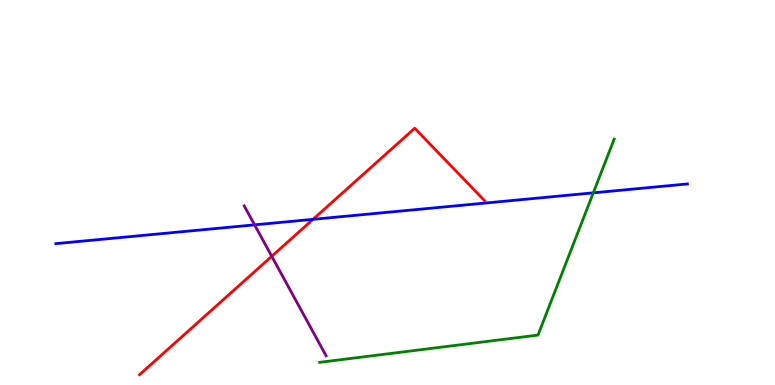[{'lines': ['blue', 'red'], 'intersections': [{'x': 4.04, 'y': 4.3}]}, {'lines': ['green', 'red'], 'intersections': []}, {'lines': ['purple', 'red'], 'intersections': [{'x': 3.51, 'y': 3.34}]}, {'lines': ['blue', 'green'], 'intersections': [{'x': 7.66, 'y': 4.99}]}, {'lines': ['blue', 'purple'], 'intersections': [{'x': 3.28, 'y': 4.16}]}, {'lines': ['green', 'purple'], 'intersections': []}]